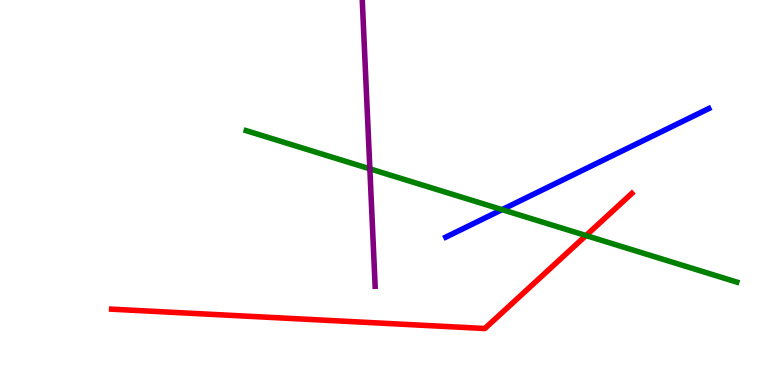[{'lines': ['blue', 'red'], 'intersections': []}, {'lines': ['green', 'red'], 'intersections': [{'x': 7.56, 'y': 3.88}]}, {'lines': ['purple', 'red'], 'intersections': []}, {'lines': ['blue', 'green'], 'intersections': [{'x': 6.48, 'y': 4.56}]}, {'lines': ['blue', 'purple'], 'intersections': []}, {'lines': ['green', 'purple'], 'intersections': [{'x': 4.77, 'y': 5.61}]}]